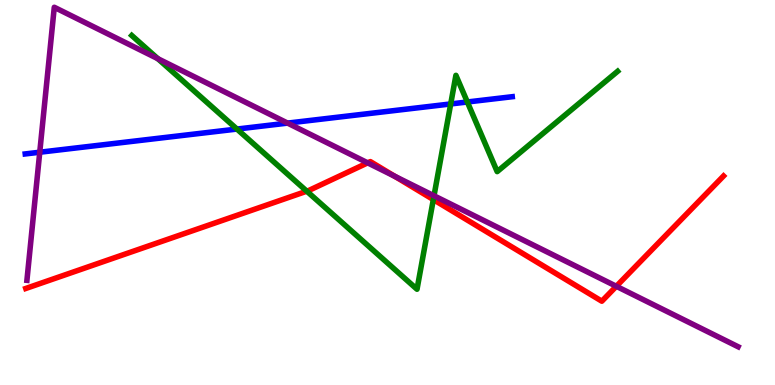[{'lines': ['blue', 'red'], 'intersections': []}, {'lines': ['green', 'red'], 'intersections': [{'x': 3.96, 'y': 5.03}, {'x': 5.59, 'y': 4.82}]}, {'lines': ['purple', 'red'], 'intersections': [{'x': 4.74, 'y': 5.77}, {'x': 5.09, 'y': 5.42}, {'x': 7.95, 'y': 2.56}]}, {'lines': ['blue', 'green'], 'intersections': [{'x': 3.06, 'y': 6.65}, {'x': 5.82, 'y': 7.3}, {'x': 6.03, 'y': 7.35}]}, {'lines': ['blue', 'purple'], 'intersections': [{'x': 0.513, 'y': 6.05}, {'x': 3.71, 'y': 6.8}]}, {'lines': ['green', 'purple'], 'intersections': [{'x': 2.04, 'y': 8.48}, {'x': 5.6, 'y': 4.91}]}]